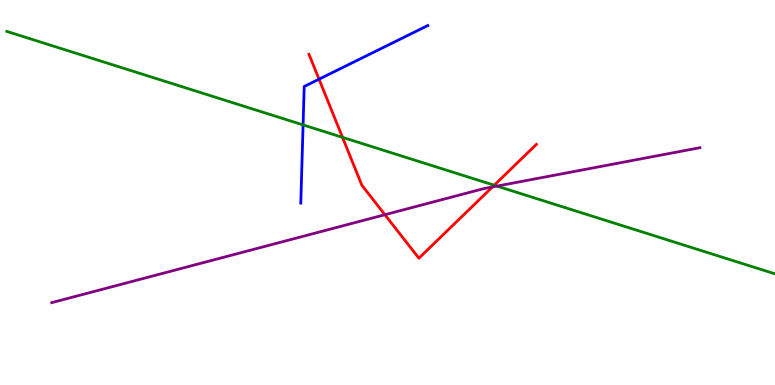[{'lines': ['blue', 'red'], 'intersections': [{'x': 4.12, 'y': 7.94}]}, {'lines': ['green', 'red'], 'intersections': [{'x': 4.42, 'y': 6.43}, {'x': 6.38, 'y': 5.19}]}, {'lines': ['purple', 'red'], 'intersections': [{'x': 4.97, 'y': 4.42}, {'x': 6.35, 'y': 5.14}]}, {'lines': ['blue', 'green'], 'intersections': [{'x': 3.91, 'y': 6.76}]}, {'lines': ['blue', 'purple'], 'intersections': []}, {'lines': ['green', 'purple'], 'intersections': [{'x': 6.41, 'y': 5.17}]}]